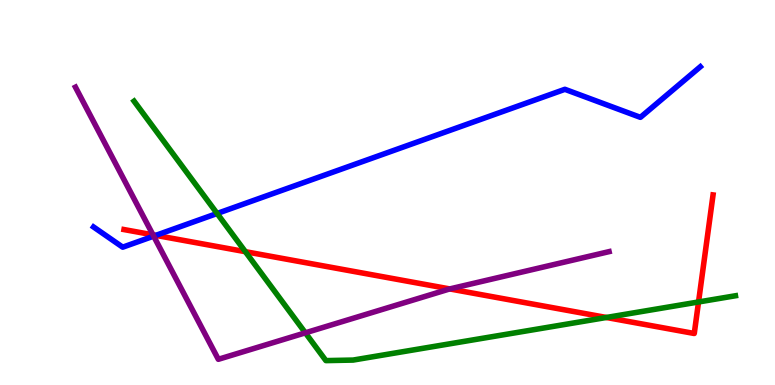[{'lines': ['blue', 'red'], 'intersections': [{'x': 2.01, 'y': 3.89}]}, {'lines': ['green', 'red'], 'intersections': [{'x': 3.17, 'y': 3.46}, {'x': 7.82, 'y': 1.75}, {'x': 9.01, 'y': 2.16}]}, {'lines': ['purple', 'red'], 'intersections': [{'x': 1.97, 'y': 3.9}, {'x': 5.8, 'y': 2.5}]}, {'lines': ['blue', 'green'], 'intersections': [{'x': 2.8, 'y': 4.46}]}, {'lines': ['blue', 'purple'], 'intersections': [{'x': 1.98, 'y': 3.87}]}, {'lines': ['green', 'purple'], 'intersections': [{'x': 3.94, 'y': 1.36}]}]